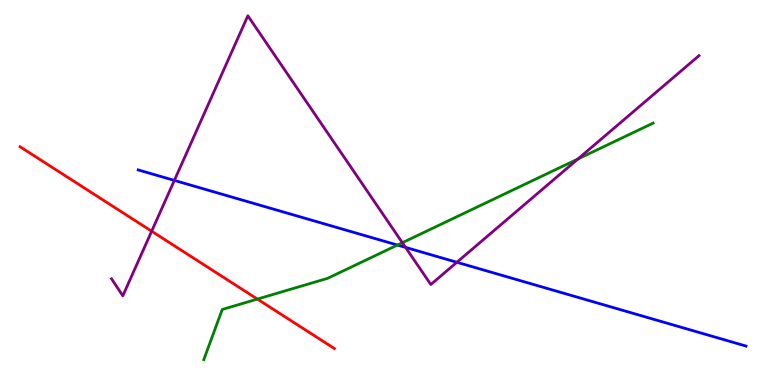[{'lines': ['blue', 'red'], 'intersections': []}, {'lines': ['green', 'red'], 'intersections': [{'x': 3.32, 'y': 2.23}]}, {'lines': ['purple', 'red'], 'intersections': [{'x': 1.96, 'y': 3.99}]}, {'lines': ['blue', 'green'], 'intersections': [{'x': 5.13, 'y': 3.64}]}, {'lines': ['blue', 'purple'], 'intersections': [{'x': 2.25, 'y': 5.31}, {'x': 5.23, 'y': 3.57}, {'x': 5.9, 'y': 3.19}]}, {'lines': ['green', 'purple'], 'intersections': [{'x': 5.19, 'y': 3.7}, {'x': 7.46, 'y': 5.87}]}]